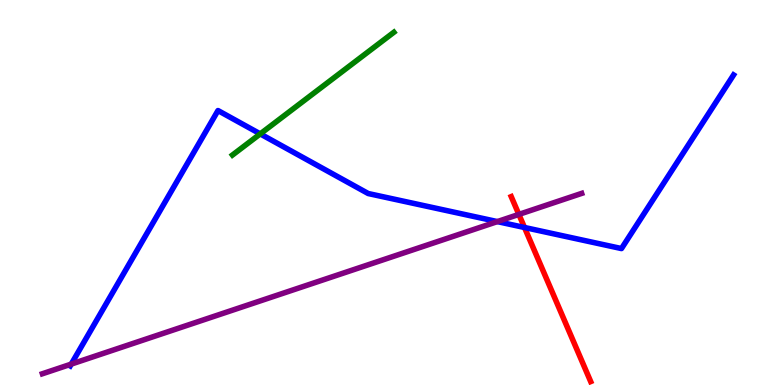[{'lines': ['blue', 'red'], 'intersections': [{'x': 6.77, 'y': 4.09}]}, {'lines': ['green', 'red'], 'intersections': []}, {'lines': ['purple', 'red'], 'intersections': [{'x': 6.7, 'y': 4.43}]}, {'lines': ['blue', 'green'], 'intersections': [{'x': 3.36, 'y': 6.52}]}, {'lines': ['blue', 'purple'], 'intersections': [{'x': 0.919, 'y': 0.543}, {'x': 6.42, 'y': 4.24}]}, {'lines': ['green', 'purple'], 'intersections': []}]